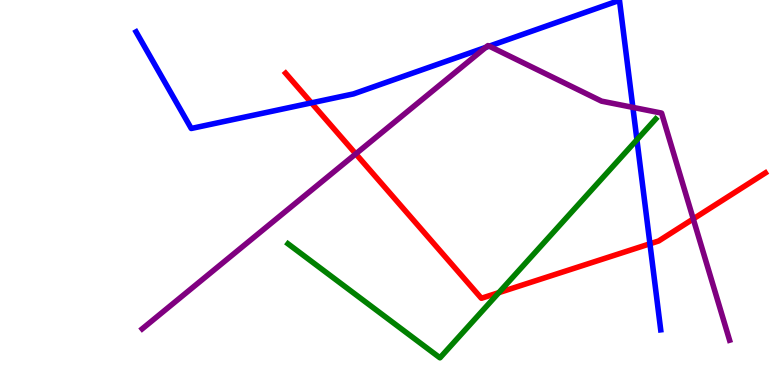[{'lines': ['blue', 'red'], 'intersections': [{'x': 4.02, 'y': 7.33}, {'x': 8.39, 'y': 3.67}]}, {'lines': ['green', 'red'], 'intersections': [{'x': 6.44, 'y': 2.4}]}, {'lines': ['purple', 'red'], 'intersections': [{'x': 4.59, 'y': 6.0}, {'x': 8.95, 'y': 4.31}]}, {'lines': ['blue', 'green'], 'intersections': [{'x': 8.22, 'y': 6.37}]}, {'lines': ['blue', 'purple'], 'intersections': [{'x': 6.27, 'y': 8.77}, {'x': 6.31, 'y': 8.8}, {'x': 8.17, 'y': 7.21}]}, {'lines': ['green', 'purple'], 'intersections': []}]